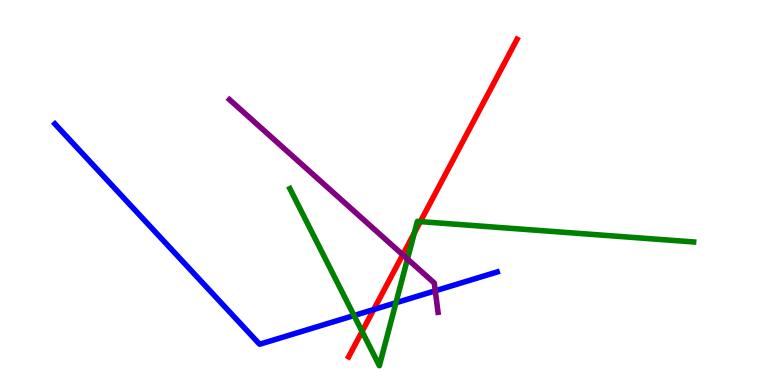[{'lines': ['blue', 'red'], 'intersections': [{'x': 4.82, 'y': 1.96}]}, {'lines': ['green', 'red'], 'intersections': [{'x': 4.67, 'y': 1.39}, {'x': 5.35, 'y': 3.95}, {'x': 5.42, 'y': 4.24}]}, {'lines': ['purple', 'red'], 'intersections': [{'x': 5.2, 'y': 3.38}]}, {'lines': ['blue', 'green'], 'intersections': [{'x': 4.57, 'y': 1.8}, {'x': 5.11, 'y': 2.14}]}, {'lines': ['blue', 'purple'], 'intersections': [{'x': 5.62, 'y': 2.45}]}, {'lines': ['green', 'purple'], 'intersections': [{'x': 5.26, 'y': 3.27}]}]